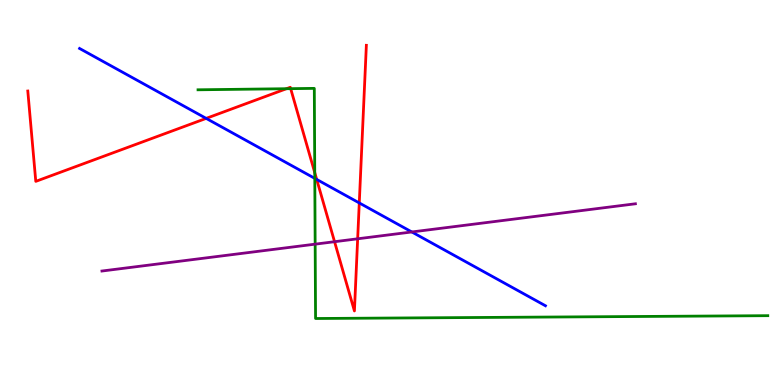[{'lines': ['blue', 'red'], 'intersections': [{'x': 2.66, 'y': 6.92}, {'x': 4.09, 'y': 5.34}, {'x': 4.64, 'y': 4.73}]}, {'lines': ['green', 'red'], 'intersections': [{'x': 3.7, 'y': 7.7}, {'x': 3.75, 'y': 7.7}, {'x': 4.06, 'y': 5.51}]}, {'lines': ['purple', 'red'], 'intersections': [{'x': 4.32, 'y': 3.72}, {'x': 4.61, 'y': 3.8}]}, {'lines': ['blue', 'green'], 'intersections': [{'x': 4.06, 'y': 5.37}]}, {'lines': ['blue', 'purple'], 'intersections': [{'x': 5.31, 'y': 3.97}]}, {'lines': ['green', 'purple'], 'intersections': [{'x': 4.07, 'y': 3.66}]}]